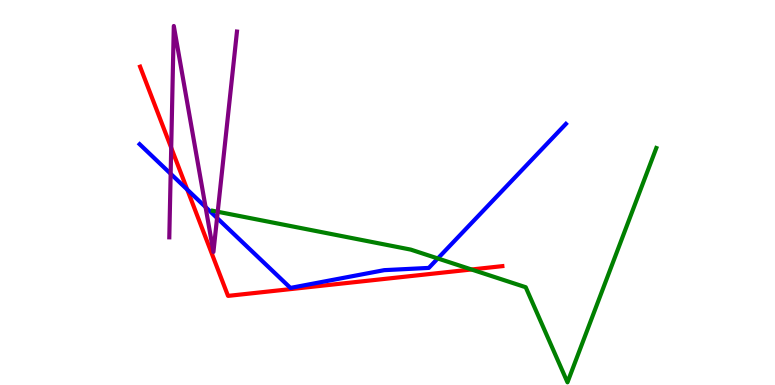[{'lines': ['blue', 'red'], 'intersections': [{'x': 2.42, 'y': 5.08}]}, {'lines': ['green', 'red'], 'intersections': [{'x': 6.08, 'y': 3.0}]}, {'lines': ['purple', 'red'], 'intersections': [{'x': 2.21, 'y': 6.16}]}, {'lines': ['blue', 'green'], 'intersections': [{'x': 5.65, 'y': 3.29}]}, {'lines': ['blue', 'purple'], 'intersections': [{'x': 2.2, 'y': 5.49}, {'x': 2.65, 'y': 4.62}, {'x': 2.8, 'y': 4.34}]}, {'lines': ['green', 'purple'], 'intersections': [{'x': 2.81, 'y': 4.5}]}]